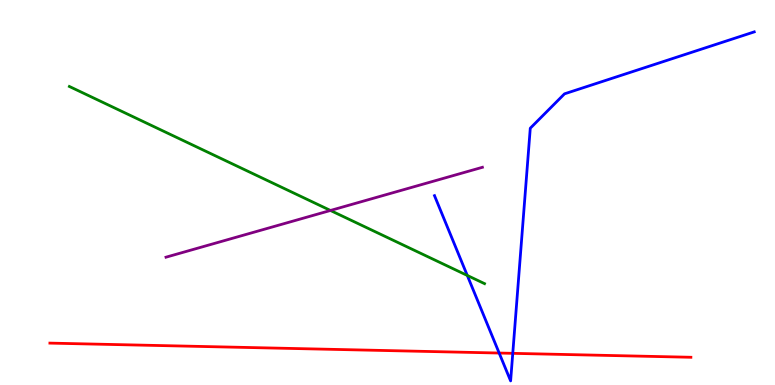[{'lines': ['blue', 'red'], 'intersections': [{'x': 6.44, 'y': 0.83}, {'x': 6.62, 'y': 0.822}]}, {'lines': ['green', 'red'], 'intersections': []}, {'lines': ['purple', 'red'], 'intersections': []}, {'lines': ['blue', 'green'], 'intersections': [{'x': 6.03, 'y': 2.85}]}, {'lines': ['blue', 'purple'], 'intersections': []}, {'lines': ['green', 'purple'], 'intersections': [{'x': 4.26, 'y': 4.53}]}]